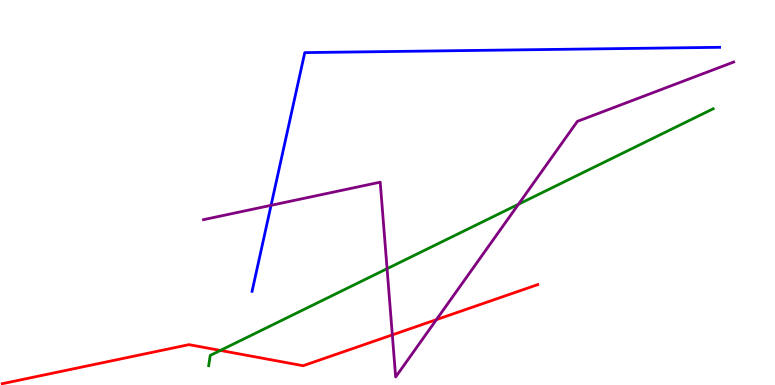[{'lines': ['blue', 'red'], 'intersections': []}, {'lines': ['green', 'red'], 'intersections': [{'x': 2.84, 'y': 0.898}]}, {'lines': ['purple', 'red'], 'intersections': [{'x': 5.06, 'y': 1.3}, {'x': 5.63, 'y': 1.7}]}, {'lines': ['blue', 'green'], 'intersections': []}, {'lines': ['blue', 'purple'], 'intersections': [{'x': 3.5, 'y': 4.67}]}, {'lines': ['green', 'purple'], 'intersections': [{'x': 4.99, 'y': 3.02}, {'x': 6.69, 'y': 4.69}]}]